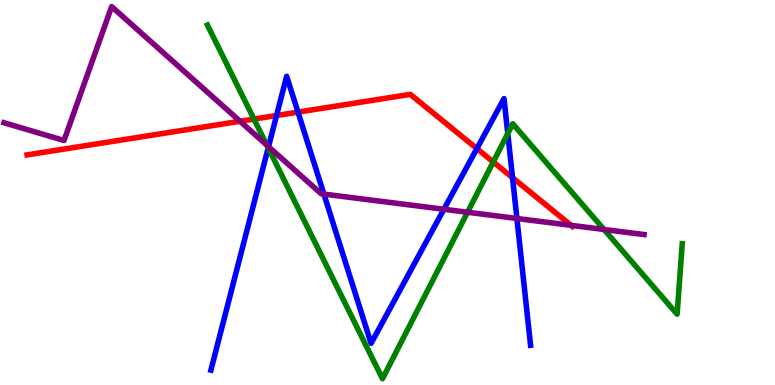[{'lines': ['blue', 'red'], 'intersections': [{'x': 3.57, 'y': 7.0}, {'x': 3.84, 'y': 7.09}, {'x': 6.15, 'y': 6.14}, {'x': 6.61, 'y': 5.39}]}, {'lines': ['green', 'red'], 'intersections': [{'x': 3.28, 'y': 6.91}, {'x': 6.36, 'y': 5.79}]}, {'lines': ['purple', 'red'], 'intersections': [{'x': 3.1, 'y': 6.85}, {'x': 7.37, 'y': 4.15}]}, {'lines': ['blue', 'green'], 'intersections': [{'x': 3.46, 'y': 6.16}, {'x': 6.55, 'y': 6.53}]}, {'lines': ['blue', 'purple'], 'intersections': [{'x': 3.46, 'y': 6.19}, {'x': 4.18, 'y': 4.96}, {'x': 5.73, 'y': 4.56}, {'x': 6.67, 'y': 4.32}]}, {'lines': ['green', 'purple'], 'intersections': [{'x': 3.44, 'y': 6.23}, {'x': 6.03, 'y': 4.49}, {'x': 7.79, 'y': 4.04}]}]